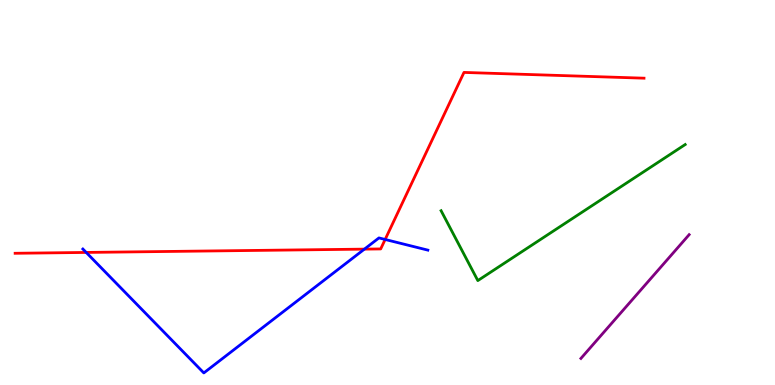[{'lines': ['blue', 'red'], 'intersections': [{'x': 1.11, 'y': 3.44}, {'x': 4.7, 'y': 3.53}, {'x': 4.97, 'y': 3.78}]}, {'lines': ['green', 'red'], 'intersections': []}, {'lines': ['purple', 'red'], 'intersections': []}, {'lines': ['blue', 'green'], 'intersections': []}, {'lines': ['blue', 'purple'], 'intersections': []}, {'lines': ['green', 'purple'], 'intersections': []}]